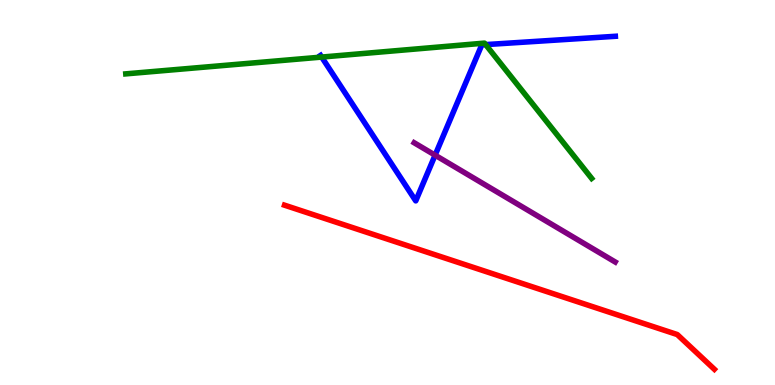[{'lines': ['blue', 'red'], 'intersections': []}, {'lines': ['green', 'red'], 'intersections': []}, {'lines': ['purple', 'red'], 'intersections': []}, {'lines': ['blue', 'green'], 'intersections': [{'x': 4.15, 'y': 8.52}, {'x': 6.27, 'y': 8.84}]}, {'lines': ['blue', 'purple'], 'intersections': [{'x': 5.61, 'y': 5.97}]}, {'lines': ['green', 'purple'], 'intersections': []}]